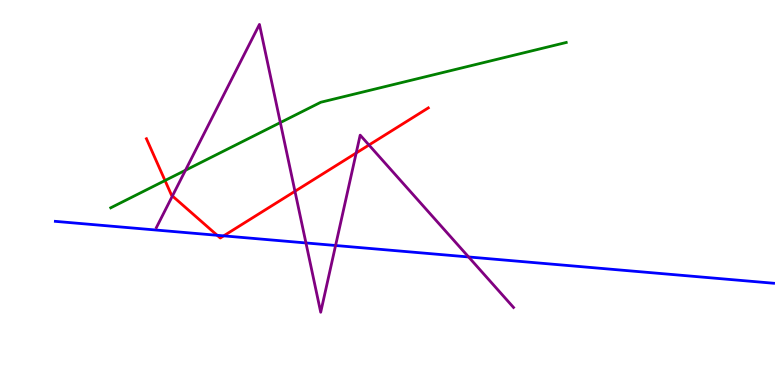[{'lines': ['blue', 'red'], 'intersections': [{'x': 2.8, 'y': 3.89}, {'x': 2.89, 'y': 3.87}]}, {'lines': ['green', 'red'], 'intersections': [{'x': 2.13, 'y': 5.31}]}, {'lines': ['purple', 'red'], 'intersections': [{'x': 2.22, 'y': 4.91}, {'x': 3.81, 'y': 5.03}, {'x': 4.6, 'y': 6.03}, {'x': 4.76, 'y': 6.23}]}, {'lines': ['blue', 'green'], 'intersections': []}, {'lines': ['blue', 'purple'], 'intersections': [{'x': 3.95, 'y': 3.69}, {'x': 4.33, 'y': 3.62}, {'x': 6.05, 'y': 3.33}]}, {'lines': ['green', 'purple'], 'intersections': [{'x': 2.39, 'y': 5.58}, {'x': 3.62, 'y': 6.82}]}]